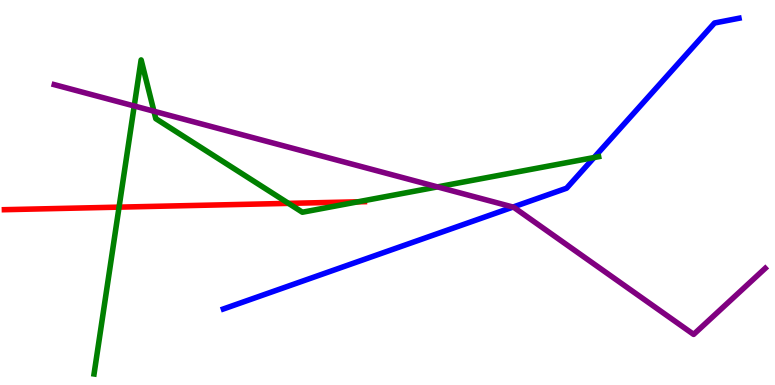[{'lines': ['blue', 'red'], 'intersections': []}, {'lines': ['green', 'red'], 'intersections': [{'x': 1.54, 'y': 4.62}, {'x': 3.72, 'y': 4.72}, {'x': 4.62, 'y': 4.76}]}, {'lines': ['purple', 'red'], 'intersections': []}, {'lines': ['blue', 'green'], 'intersections': [{'x': 7.67, 'y': 5.91}]}, {'lines': ['blue', 'purple'], 'intersections': [{'x': 6.62, 'y': 4.62}]}, {'lines': ['green', 'purple'], 'intersections': [{'x': 1.73, 'y': 7.25}, {'x': 1.99, 'y': 7.11}, {'x': 5.64, 'y': 5.15}]}]